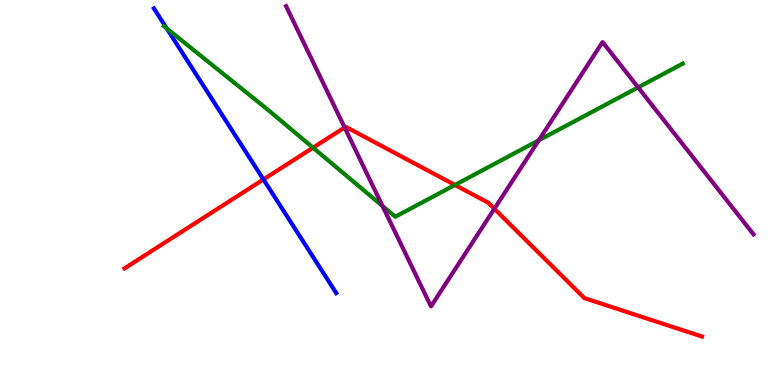[{'lines': ['blue', 'red'], 'intersections': [{'x': 3.4, 'y': 5.34}]}, {'lines': ['green', 'red'], 'intersections': [{'x': 4.04, 'y': 6.16}, {'x': 5.87, 'y': 5.2}]}, {'lines': ['purple', 'red'], 'intersections': [{'x': 4.45, 'y': 6.69}, {'x': 6.38, 'y': 4.58}]}, {'lines': ['blue', 'green'], 'intersections': [{'x': 2.15, 'y': 9.26}]}, {'lines': ['blue', 'purple'], 'intersections': []}, {'lines': ['green', 'purple'], 'intersections': [{'x': 4.94, 'y': 4.65}, {'x': 6.95, 'y': 6.36}, {'x': 8.23, 'y': 7.73}]}]